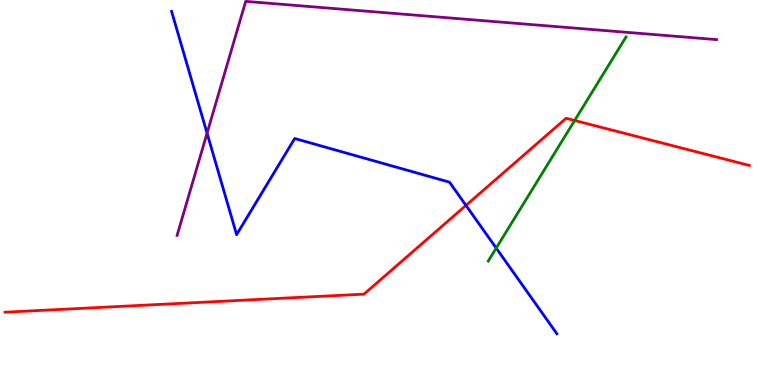[{'lines': ['blue', 'red'], 'intersections': [{'x': 6.01, 'y': 4.66}]}, {'lines': ['green', 'red'], 'intersections': [{'x': 7.42, 'y': 6.87}]}, {'lines': ['purple', 'red'], 'intersections': []}, {'lines': ['blue', 'green'], 'intersections': [{'x': 6.4, 'y': 3.56}]}, {'lines': ['blue', 'purple'], 'intersections': [{'x': 2.67, 'y': 6.54}]}, {'lines': ['green', 'purple'], 'intersections': []}]